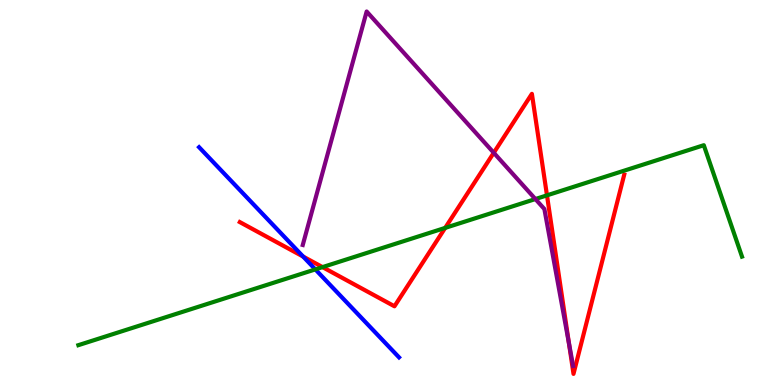[{'lines': ['blue', 'red'], 'intersections': [{'x': 3.91, 'y': 3.34}]}, {'lines': ['green', 'red'], 'intersections': [{'x': 4.16, 'y': 3.06}, {'x': 5.74, 'y': 4.08}, {'x': 7.06, 'y': 4.93}]}, {'lines': ['purple', 'red'], 'intersections': [{'x': 6.37, 'y': 6.03}, {'x': 7.34, 'y': 1.09}]}, {'lines': ['blue', 'green'], 'intersections': [{'x': 4.07, 'y': 3.0}]}, {'lines': ['blue', 'purple'], 'intersections': []}, {'lines': ['green', 'purple'], 'intersections': [{'x': 6.91, 'y': 4.83}]}]